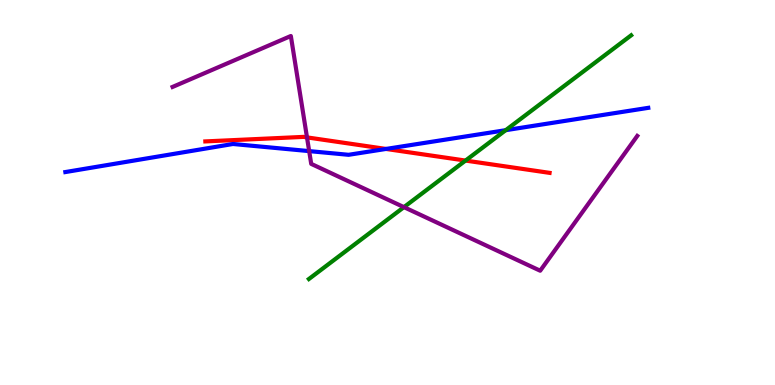[{'lines': ['blue', 'red'], 'intersections': [{'x': 4.98, 'y': 6.13}]}, {'lines': ['green', 'red'], 'intersections': [{'x': 6.01, 'y': 5.83}]}, {'lines': ['purple', 'red'], 'intersections': [{'x': 3.96, 'y': 6.43}]}, {'lines': ['blue', 'green'], 'intersections': [{'x': 6.53, 'y': 6.62}]}, {'lines': ['blue', 'purple'], 'intersections': [{'x': 3.99, 'y': 6.07}]}, {'lines': ['green', 'purple'], 'intersections': [{'x': 5.21, 'y': 4.62}]}]